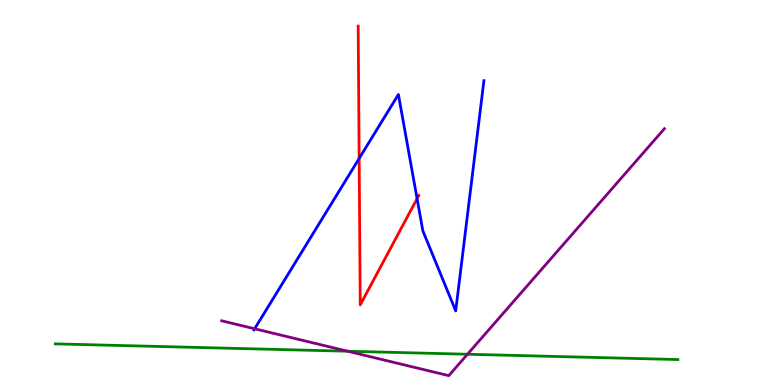[{'lines': ['blue', 'red'], 'intersections': [{'x': 4.63, 'y': 5.88}, {'x': 5.38, 'y': 4.84}]}, {'lines': ['green', 'red'], 'intersections': []}, {'lines': ['purple', 'red'], 'intersections': []}, {'lines': ['blue', 'green'], 'intersections': []}, {'lines': ['blue', 'purple'], 'intersections': [{'x': 3.29, 'y': 1.46}]}, {'lines': ['green', 'purple'], 'intersections': [{'x': 4.49, 'y': 0.877}, {'x': 6.03, 'y': 0.799}]}]